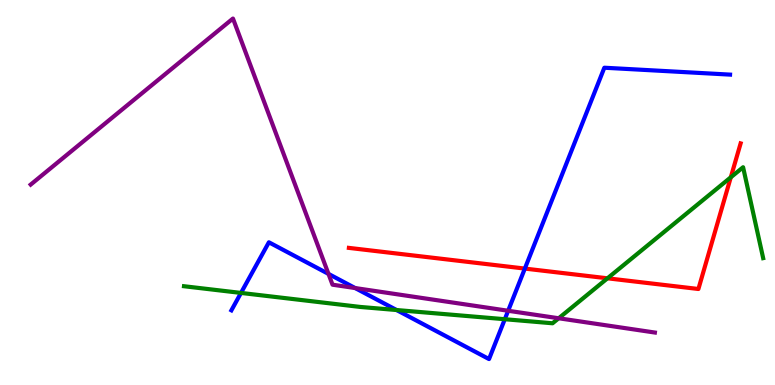[{'lines': ['blue', 'red'], 'intersections': [{'x': 6.77, 'y': 3.02}]}, {'lines': ['green', 'red'], 'intersections': [{'x': 7.84, 'y': 2.77}, {'x': 9.43, 'y': 5.39}]}, {'lines': ['purple', 'red'], 'intersections': []}, {'lines': ['blue', 'green'], 'intersections': [{'x': 3.11, 'y': 2.39}, {'x': 5.12, 'y': 1.95}, {'x': 6.51, 'y': 1.71}]}, {'lines': ['blue', 'purple'], 'intersections': [{'x': 4.24, 'y': 2.89}, {'x': 4.58, 'y': 2.52}, {'x': 6.56, 'y': 1.93}]}, {'lines': ['green', 'purple'], 'intersections': [{'x': 7.21, 'y': 1.73}]}]